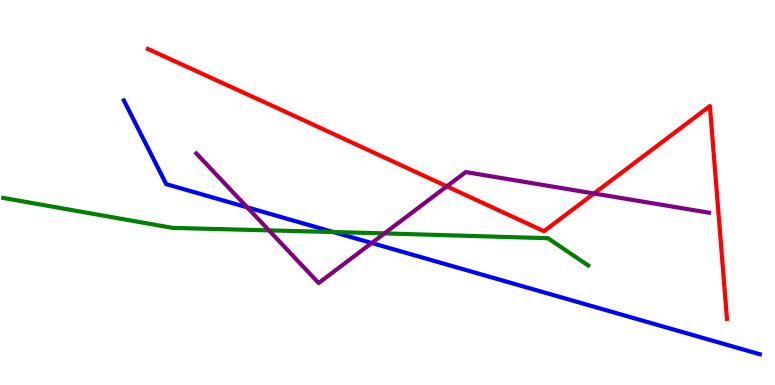[{'lines': ['blue', 'red'], 'intersections': []}, {'lines': ['green', 'red'], 'intersections': []}, {'lines': ['purple', 'red'], 'intersections': [{'x': 5.77, 'y': 5.16}, {'x': 7.66, 'y': 4.97}]}, {'lines': ['blue', 'green'], 'intersections': [{'x': 4.3, 'y': 3.97}]}, {'lines': ['blue', 'purple'], 'intersections': [{'x': 3.19, 'y': 4.61}, {'x': 4.8, 'y': 3.69}]}, {'lines': ['green', 'purple'], 'intersections': [{'x': 3.47, 'y': 4.02}, {'x': 4.96, 'y': 3.94}]}]